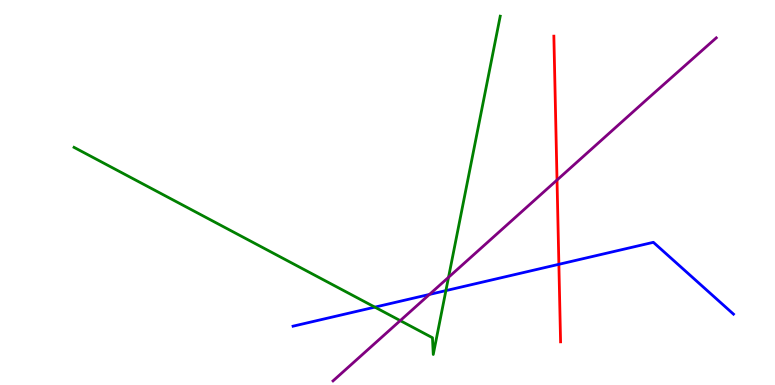[{'lines': ['blue', 'red'], 'intersections': [{'x': 7.21, 'y': 3.13}]}, {'lines': ['green', 'red'], 'intersections': []}, {'lines': ['purple', 'red'], 'intersections': [{'x': 7.19, 'y': 5.32}]}, {'lines': ['blue', 'green'], 'intersections': [{'x': 4.84, 'y': 2.02}, {'x': 5.75, 'y': 2.45}]}, {'lines': ['blue', 'purple'], 'intersections': [{'x': 5.54, 'y': 2.35}]}, {'lines': ['green', 'purple'], 'intersections': [{'x': 5.16, 'y': 1.67}, {'x': 5.79, 'y': 2.8}]}]